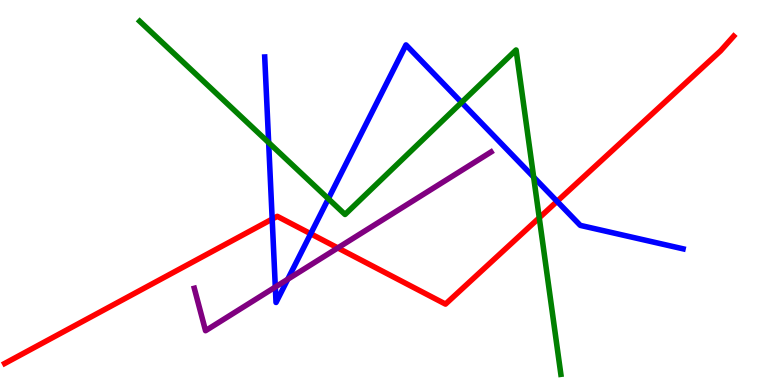[{'lines': ['blue', 'red'], 'intersections': [{'x': 3.51, 'y': 4.31}, {'x': 4.01, 'y': 3.93}, {'x': 7.19, 'y': 4.77}]}, {'lines': ['green', 'red'], 'intersections': [{'x': 6.96, 'y': 4.34}]}, {'lines': ['purple', 'red'], 'intersections': [{'x': 4.36, 'y': 3.56}]}, {'lines': ['blue', 'green'], 'intersections': [{'x': 3.47, 'y': 6.3}, {'x': 4.24, 'y': 4.84}, {'x': 5.96, 'y': 7.34}, {'x': 6.89, 'y': 5.4}]}, {'lines': ['blue', 'purple'], 'intersections': [{'x': 3.55, 'y': 2.54}, {'x': 3.71, 'y': 2.75}]}, {'lines': ['green', 'purple'], 'intersections': []}]